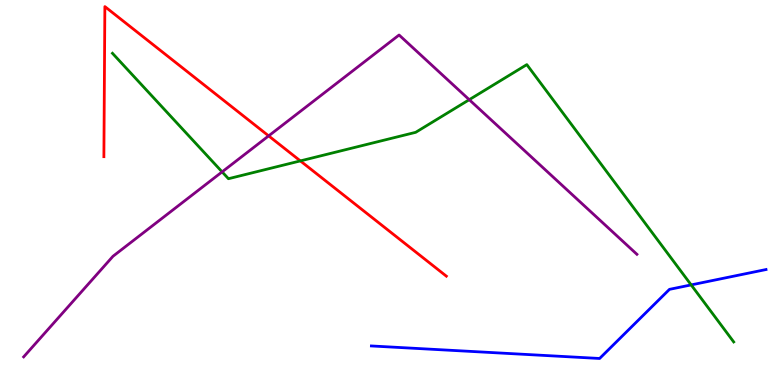[{'lines': ['blue', 'red'], 'intersections': []}, {'lines': ['green', 'red'], 'intersections': [{'x': 3.88, 'y': 5.82}]}, {'lines': ['purple', 'red'], 'intersections': [{'x': 3.47, 'y': 6.47}]}, {'lines': ['blue', 'green'], 'intersections': [{'x': 8.92, 'y': 2.6}]}, {'lines': ['blue', 'purple'], 'intersections': []}, {'lines': ['green', 'purple'], 'intersections': [{'x': 2.87, 'y': 5.54}, {'x': 6.05, 'y': 7.41}]}]